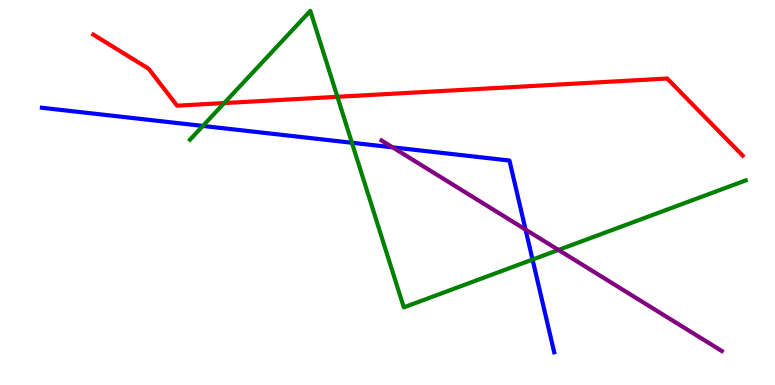[{'lines': ['blue', 'red'], 'intersections': []}, {'lines': ['green', 'red'], 'intersections': [{'x': 2.89, 'y': 7.32}, {'x': 4.35, 'y': 7.49}]}, {'lines': ['purple', 'red'], 'intersections': []}, {'lines': ['blue', 'green'], 'intersections': [{'x': 2.62, 'y': 6.73}, {'x': 4.54, 'y': 6.29}, {'x': 6.87, 'y': 3.26}]}, {'lines': ['blue', 'purple'], 'intersections': [{'x': 5.07, 'y': 6.17}, {'x': 6.78, 'y': 4.04}]}, {'lines': ['green', 'purple'], 'intersections': [{'x': 7.21, 'y': 3.51}]}]